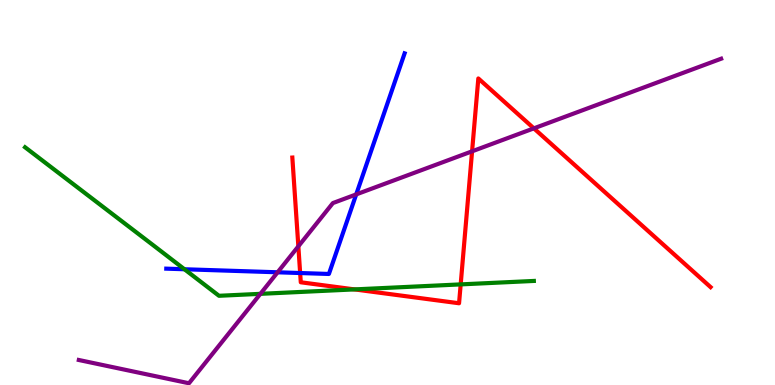[{'lines': ['blue', 'red'], 'intersections': [{'x': 3.87, 'y': 2.91}]}, {'lines': ['green', 'red'], 'intersections': [{'x': 4.57, 'y': 2.48}, {'x': 5.94, 'y': 2.61}]}, {'lines': ['purple', 'red'], 'intersections': [{'x': 3.85, 'y': 3.6}, {'x': 6.09, 'y': 6.07}, {'x': 6.89, 'y': 6.67}]}, {'lines': ['blue', 'green'], 'intersections': [{'x': 2.38, 'y': 3.01}]}, {'lines': ['blue', 'purple'], 'intersections': [{'x': 3.58, 'y': 2.93}, {'x': 4.6, 'y': 4.95}]}, {'lines': ['green', 'purple'], 'intersections': [{'x': 3.36, 'y': 2.37}]}]